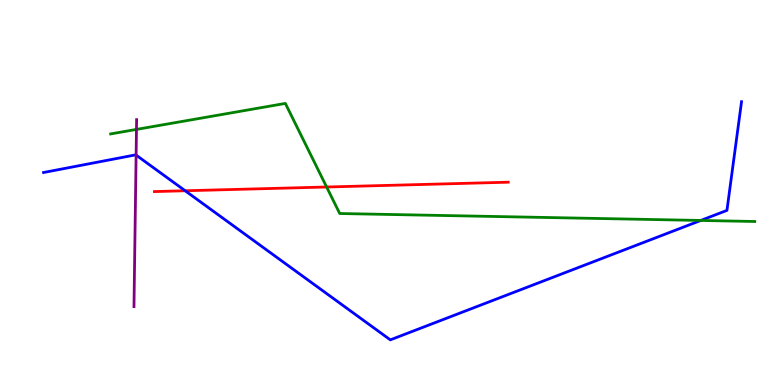[{'lines': ['blue', 'red'], 'intersections': [{'x': 2.39, 'y': 5.05}]}, {'lines': ['green', 'red'], 'intersections': [{'x': 4.21, 'y': 5.14}]}, {'lines': ['purple', 'red'], 'intersections': []}, {'lines': ['blue', 'green'], 'intersections': [{'x': 9.04, 'y': 4.27}]}, {'lines': ['blue', 'purple'], 'intersections': [{'x': 1.76, 'y': 5.97}]}, {'lines': ['green', 'purple'], 'intersections': [{'x': 1.76, 'y': 6.64}]}]